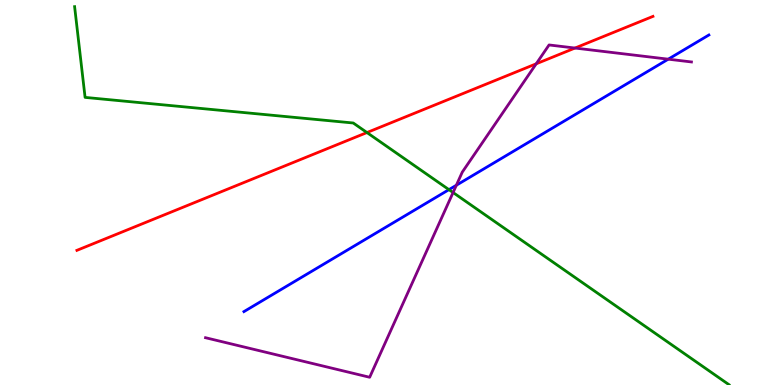[{'lines': ['blue', 'red'], 'intersections': []}, {'lines': ['green', 'red'], 'intersections': [{'x': 4.73, 'y': 6.56}]}, {'lines': ['purple', 'red'], 'intersections': [{'x': 6.92, 'y': 8.34}, {'x': 7.42, 'y': 8.75}]}, {'lines': ['blue', 'green'], 'intersections': [{'x': 5.79, 'y': 5.07}]}, {'lines': ['blue', 'purple'], 'intersections': [{'x': 5.89, 'y': 5.19}, {'x': 8.62, 'y': 8.46}]}, {'lines': ['green', 'purple'], 'intersections': [{'x': 5.85, 'y': 5.0}]}]